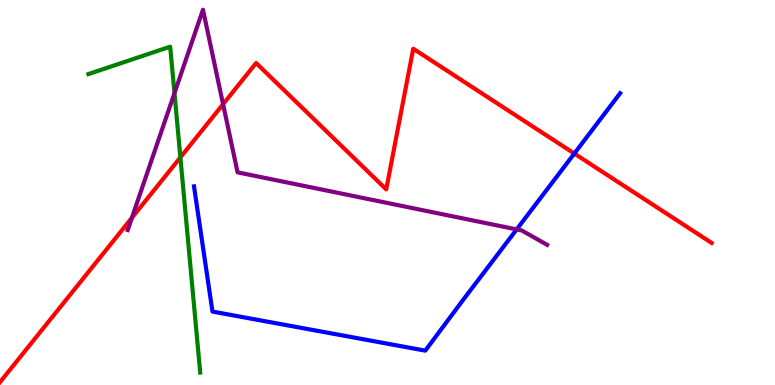[{'lines': ['blue', 'red'], 'intersections': [{'x': 7.41, 'y': 6.01}]}, {'lines': ['green', 'red'], 'intersections': [{'x': 2.33, 'y': 5.91}]}, {'lines': ['purple', 'red'], 'intersections': [{'x': 1.7, 'y': 4.34}, {'x': 2.88, 'y': 7.29}]}, {'lines': ['blue', 'green'], 'intersections': []}, {'lines': ['blue', 'purple'], 'intersections': [{'x': 6.67, 'y': 4.04}]}, {'lines': ['green', 'purple'], 'intersections': [{'x': 2.25, 'y': 7.58}]}]